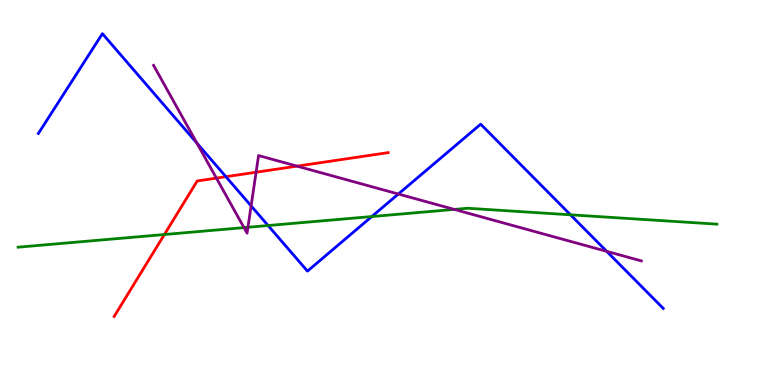[{'lines': ['blue', 'red'], 'intersections': [{'x': 2.92, 'y': 5.41}]}, {'lines': ['green', 'red'], 'intersections': [{'x': 2.12, 'y': 3.91}]}, {'lines': ['purple', 'red'], 'intersections': [{'x': 2.79, 'y': 5.37}, {'x': 3.3, 'y': 5.53}, {'x': 3.83, 'y': 5.68}]}, {'lines': ['blue', 'green'], 'intersections': [{'x': 3.46, 'y': 4.14}, {'x': 4.8, 'y': 4.38}, {'x': 7.36, 'y': 4.42}]}, {'lines': ['blue', 'purple'], 'intersections': [{'x': 2.54, 'y': 6.28}, {'x': 3.24, 'y': 4.65}, {'x': 5.14, 'y': 4.96}, {'x': 7.83, 'y': 3.47}]}, {'lines': ['green', 'purple'], 'intersections': [{'x': 3.15, 'y': 4.09}, {'x': 3.2, 'y': 4.1}, {'x': 5.86, 'y': 4.56}]}]